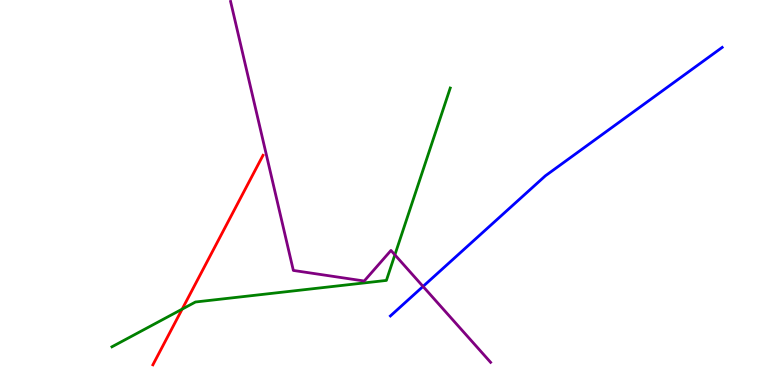[{'lines': ['blue', 'red'], 'intersections': []}, {'lines': ['green', 'red'], 'intersections': [{'x': 2.35, 'y': 1.97}]}, {'lines': ['purple', 'red'], 'intersections': []}, {'lines': ['blue', 'green'], 'intersections': []}, {'lines': ['blue', 'purple'], 'intersections': [{'x': 5.46, 'y': 2.56}]}, {'lines': ['green', 'purple'], 'intersections': [{'x': 5.1, 'y': 3.38}]}]